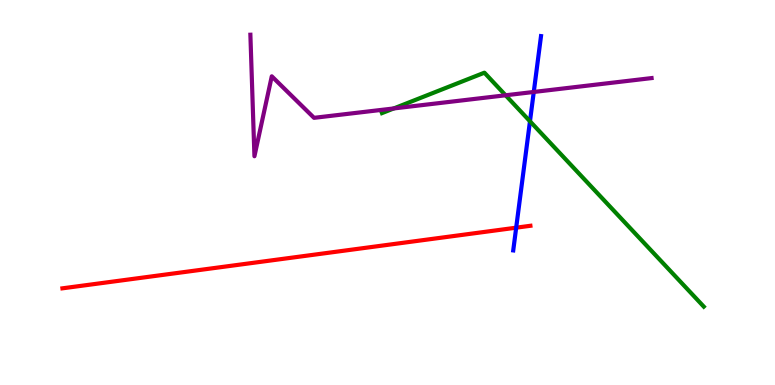[{'lines': ['blue', 'red'], 'intersections': [{'x': 6.66, 'y': 4.09}]}, {'lines': ['green', 'red'], 'intersections': []}, {'lines': ['purple', 'red'], 'intersections': []}, {'lines': ['blue', 'green'], 'intersections': [{'x': 6.84, 'y': 6.85}]}, {'lines': ['blue', 'purple'], 'intersections': [{'x': 6.89, 'y': 7.61}]}, {'lines': ['green', 'purple'], 'intersections': [{'x': 5.08, 'y': 7.18}, {'x': 6.52, 'y': 7.53}]}]